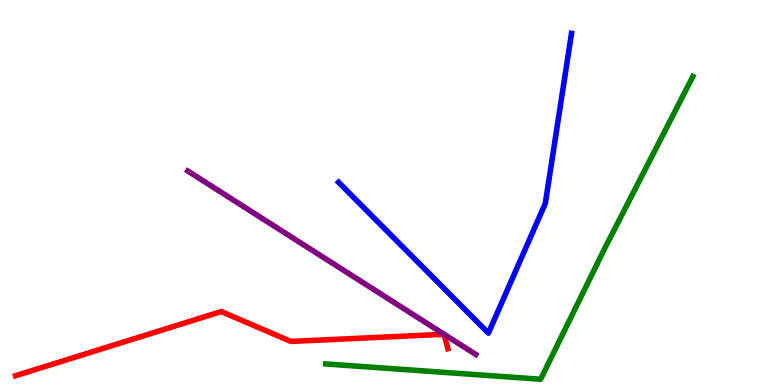[{'lines': ['blue', 'red'], 'intersections': []}, {'lines': ['green', 'red'], 'intersections': []}, {'lines': ['purple', 'red'], 'intersections': []}, {'lines': ['blue', 'green'], 'intersections': []}, {'lines': ['blue', 'purple'], 'intersections': []}, {'lines': ['green', 'purple'], 'intersections': []}]